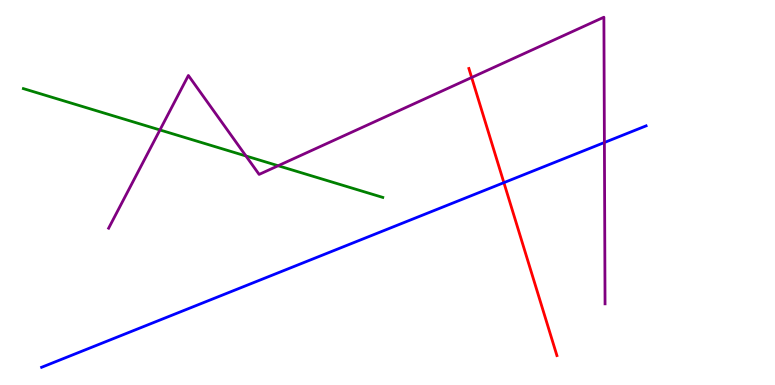[{'lines': ['blue', 'red'], 'intersections': [{'x': 6.5, 'y': 5.26}]}, {'lines': ['green', 'red'], 'intersections': []}, {'lines': ['purple', 'red'], 'intersections': [{'x': 6.09, 'y': 7.99}]}, {'lines': ['blue', 'green'], 'intersections': []}, {'lines': ['blue', 'purple'], 'intersections': [{'x': 7.8, 'y': 6.3}]}, {'lines': ['green', 'purple'], 'intersections': [{'x': 2.06, 'y': 6.62}, {'x': 3.17, 'y': 5.95}, {'x': 3.59, 'y': 5.7}]}]